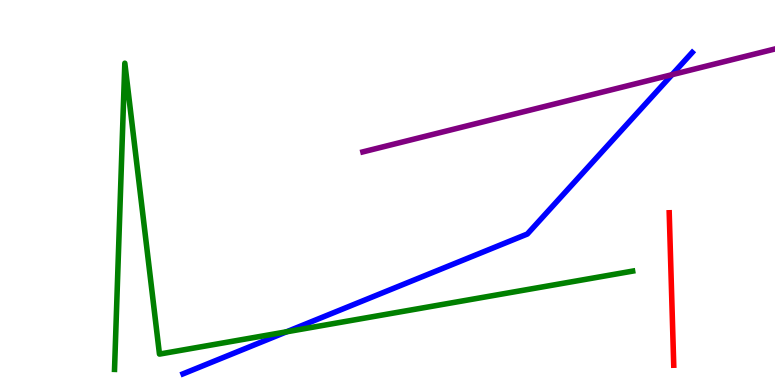[{'lines': ['blue', 'red'], 'intersections': []}, {'lines': ['green', 'red'], 'intersections': []}, {'lines': ['purple', 'red'], 'intersections': []}, {'lines': ['blue', 'green'], 'intersections': [{'x': 3.7, 'y': 1.38}]}, {'lines': ['blue', 'purple'], 'intersections': [{'x': 8.67, 'y': 8.06}]}, {'lines': ['green', 'purple'], 'intersections': []}]